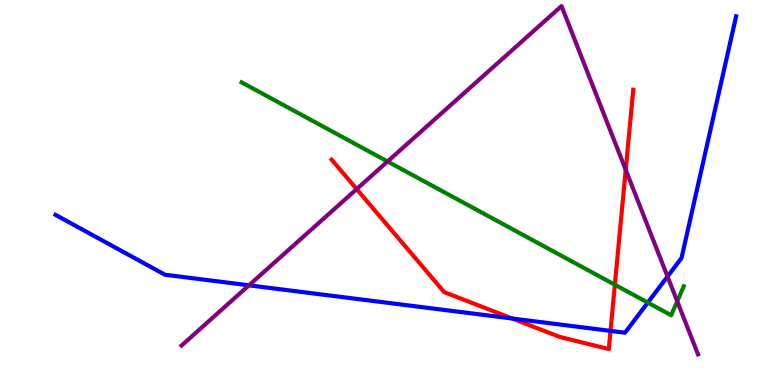[{'lines': ['blue', 'red'], 'intersections': [{'x': 6.61, 'y': 1.73}, {'x': 7.88, 'y': 1.41}]}, {'lines': ['green', 'red'], 'intersections': [{'x': 7.93, 'y': 2.6}]}, {'lines': ['purple', 'red'], 'intersections': [{'x': 4.6, 'y': 5.09}, {'x': 8.07, 'y': 5.59}]}, {'lines': ['blue', 'green'], 'intersections': [{'x': 8.36, 'y': 2.14}]}, {'lines': ['blue', 'purple'], 'intersections': [{'x': 3.21, 'y': 2.59}, {'x': 8.61, 'y': 2.82}]}, {'lines': ['green', 'purple'], 'intersections': [{'x': 5.0, 'y': 5.81}, {'x': 8.74, 'y': 2.17}]}]